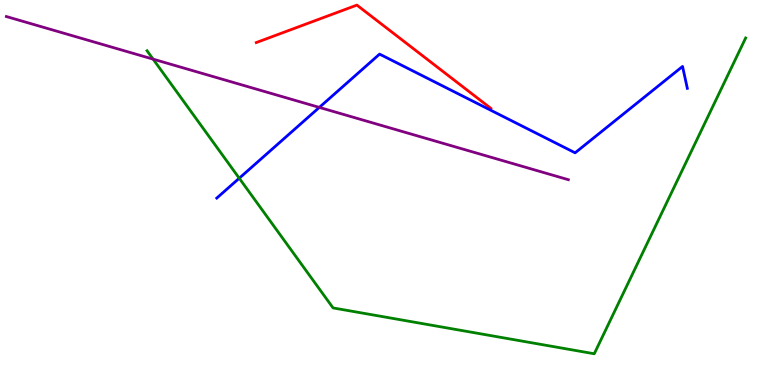[{'lines': ['blue', 'red'], 'intersections': []}, {'lines': ['green', 'red'], 'intersections': []}, {'lines': ['purple', 'red'], 'intersections': []}, {'lines': ['blue', 'green'], 'intersections': [{'x': 3.09, 'y': 5.37}]}, {'lines': ['blue', 'purple'], 'intersections': [{'x': 4.12, 'y': 7.21}]}, {'lines': ['green', 'purple'], 'intersections': [{'x': 1.98, 'y': 8.46}]}]